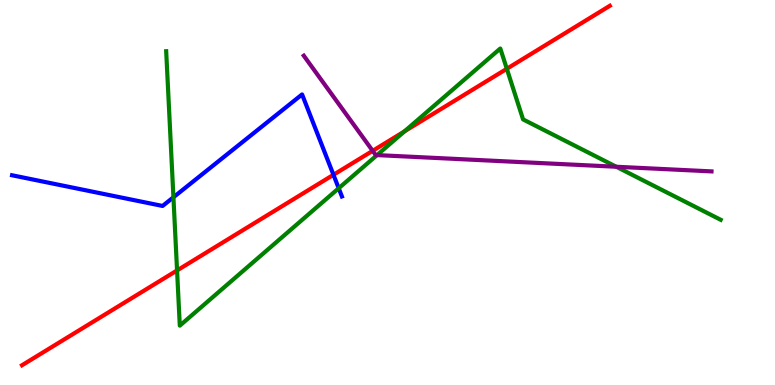[{'lines': ['blue', 'red'], 'intersections': [{'x': 4.3, 'y': 5.46}]}, {'lines': ['green', 'red'], 'intersections': [{'x': 2.28, 'y': 2.98}, {'x': 5.22, 'y': 6.59}, {'x': 6.54, 'y': 8.21}]}, {'lines': ['purple', 'red'], 'intersections': [{'x': 4.81, 'y': 6.08}]}, {'lines': ['blue', 'green'], 'intersections': [{'x': 2.24, 'y': 4.88}, {'x': 4.37, 'y': 5.11}]}, {'lines': ['blue', 'purple'], 'intersections': []}, {'lines': ['green', 'purple'], 'intersections': [{'x': 4.87, 'y': 5.97}, {'x': 7.95, 'y': 5.67}]}]